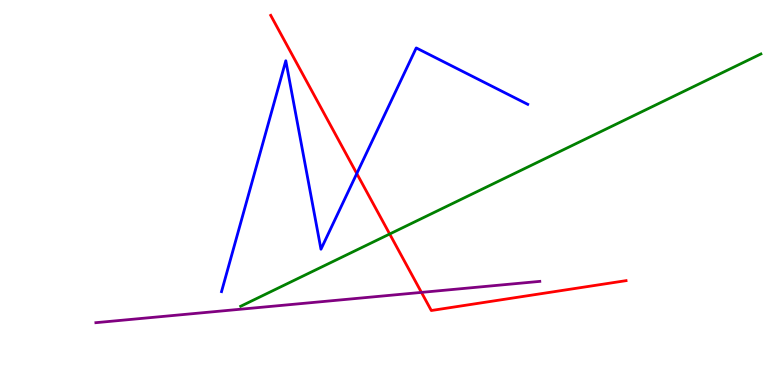[{'lines': ['blue', 'red'], 'intersections': [{'x': 4.6, 'y': 5.49}]}, {'lines': ['green', 'red'], 'intersections': [{'x': 5.03, 'y': 3.92}]}, {'lines': ['purple', 'red'], 'intersections': [{'x': 5.44, 'y': 2.41}]}, {'lines': ['blue', 'green'], 'intersections': []}, {'lines': ['blue', 'purple'], 'intersections': []}, {'lines': ['green', 'purple'], 'intersections': []}]